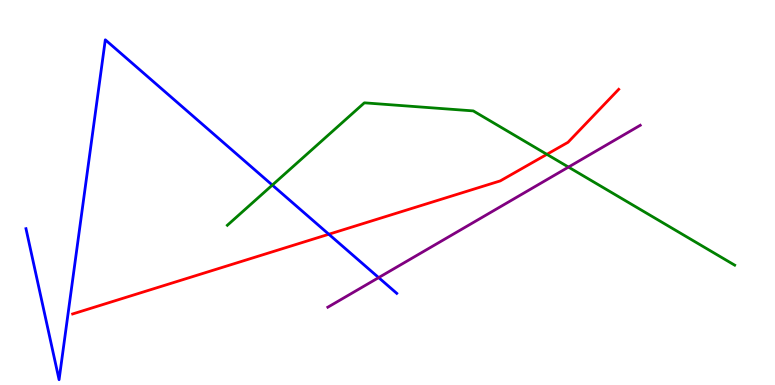[{'lines': ['blue', 'red'], 'intersections': [{'x': 4.24, 'y': 3.92}]}, {'lines': ['green', 'red'], 'intersections': [{'x': 7.06, 'y': 5.99}]}, {'lines': ['purple', 'red'], 'intersections': []}, {'lines': ['blue', 'green'], 'intersections': [{'x': 3.51, 'y': 5.19}]}, {'lines': ['blue', 'purple'], 'intersections': [{'x': 4.89, 'y': 2.79}]}, {'lines': ['green', 'purple'], 'intersections': [{'x': 7.34, 'y': 5.66}]}]